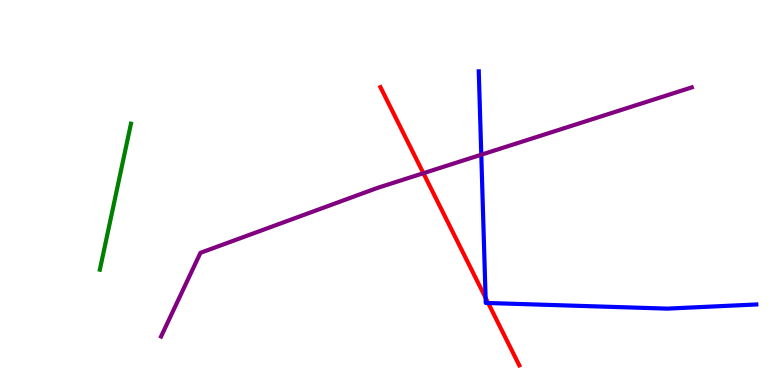[{'lines': ['blue', 'red'], 'intersections': [{'x': 6.27, 'y': 2.26}, {'x': 6.3, 'y': 2.13}]}, {'lines': ['green', 'red'], 'intersections': []}, {'lines': ['purple', 'red'], 'intersections': [{'x': 5.46, 'y': 5.5}]}, {'lines': ['blue', 'green'], 'intersections': []}, {'lines': ['blue', 'purple'], 'intersections': [{'x': 6.21, 'y': 5.98}]}, {'lines': ['green', 'purple'], 'intersections': []}]